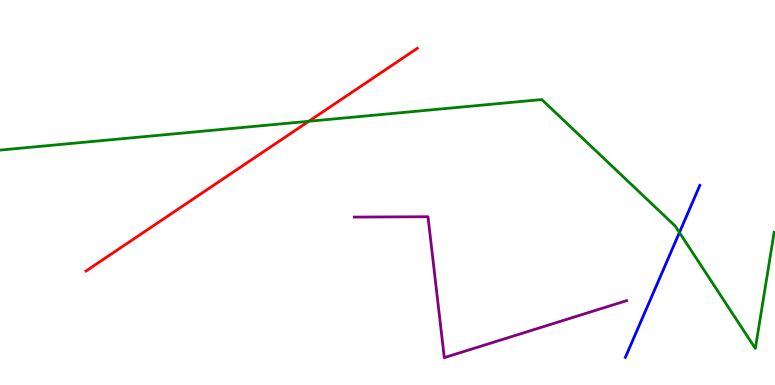[{'lines': ['blue', 'red'], 'intersections': []}, {'lines': ['green', 'red'], 'intersections': [{'x': 3.98, 'y': 6.85}]}, {'lines': ['purple', 'red'], 'intersections': []}, {'lines': ['blue', 'green'], 'intersections': [{'x': 8.77, 'y': 3.96}]}, {'lines': ['blue', 'purple'], 'intersections': []}, {'lines': ['green', 'purple'], 'intersections': []}]